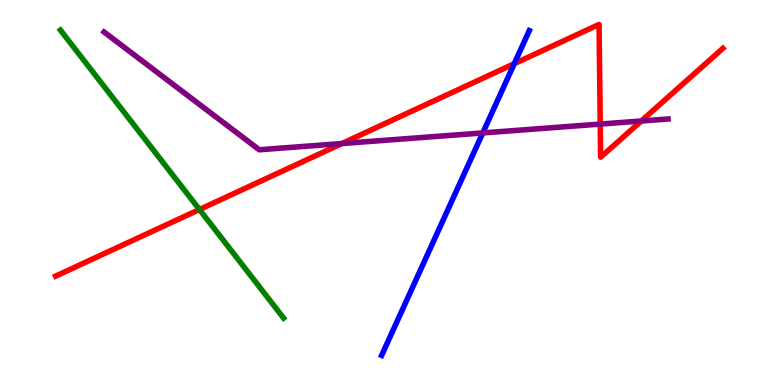[{'lines': ['blue', 'red'], 'intersections': [{'x': 6.64, 'y': 8.35}]}, {'lines': ['green', 'red'], 'intersections': [{'x': 2.57, 'y': 4.56}]}, {'lines': ['purple', 'red'], 'intersections': [{'x': 4.41, 'y': 6.27}, {'x': 7.75, 'y': 6.78}, {'x': 8.27, 'y': 6.86}]}, {'lines': ['blue', 'green'], 'intersections': []}, {'lines': ['blue', 'purple'], 'intersections': [{'x': 6.23, 'y': 6.55}]}, {'lines': ['green', 'purple'], 'intersections': []}]